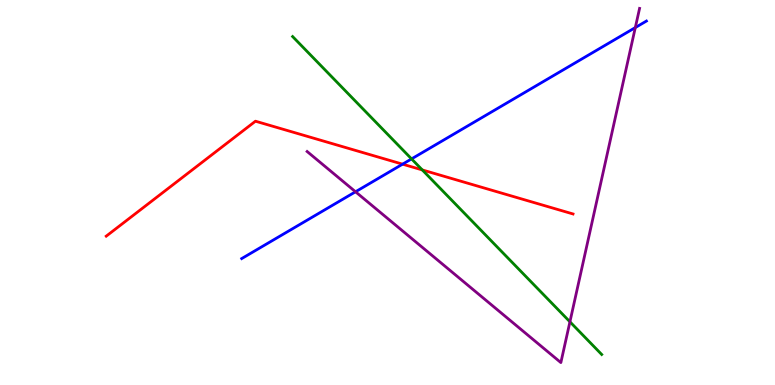[{'lines': ['blue', 'red'], 'intersections': [{'x': 5.19, 'y': 5.74}]}, {'lines': ['green', 'red'], 'intersections': [{'x': 5.45, 'y': 5.59}]}, {'lines': ['purple', 'red'], 'intersections': []}, {'lines': ['blue', 'green'], 'intersections': [{'x': 5.31, 'y': 5.87}]}, {'lines': ['blue', 'purple'], 'intersections': [{'x': 4.59, 'y': 5.02}, {'x': 8.2, 'y': 9.28}]}, {'lines': ['green', 'purple'], 'intersections': [{'x': 7.35, 'y': 1.64}]}]